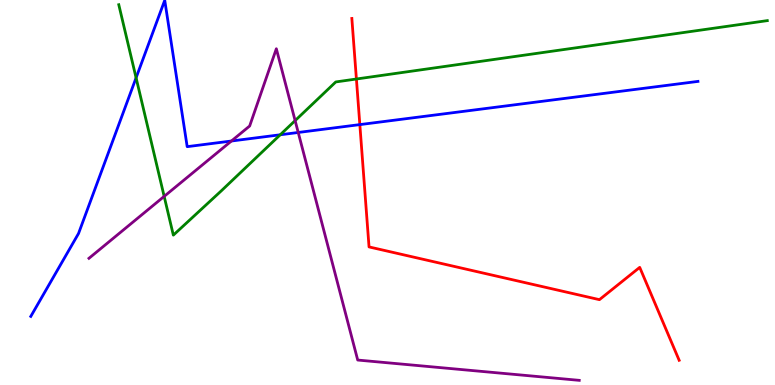[{'lines': ['blue', 'red'], 'intersections': [{'x': 4.64, 'y': 6.76}]}, {'lines': ['green', 'red'], 'intersections': [{'x': 4.6, 'y': 7.95}]}, {'lines': ['purple', 'red'], 'intersections': []}, {'lines': ['blue', 'green'], 'intersections': [{'x': 1.76, 'y': 7.98}, {'x': 3.62, 'y': 6.5}]}, {'lines': ['blue', 'purple'], 'intersections': [{'x': 2.99, 'y': 6.34}, {'x': 3.85, 'y': 6.56}]}, {'lines': ['green', 'purple'], 'intersections': [{'x': 2.12, 'y': 4.9}, {'x': 3.81, 'y': 6.87}]}]